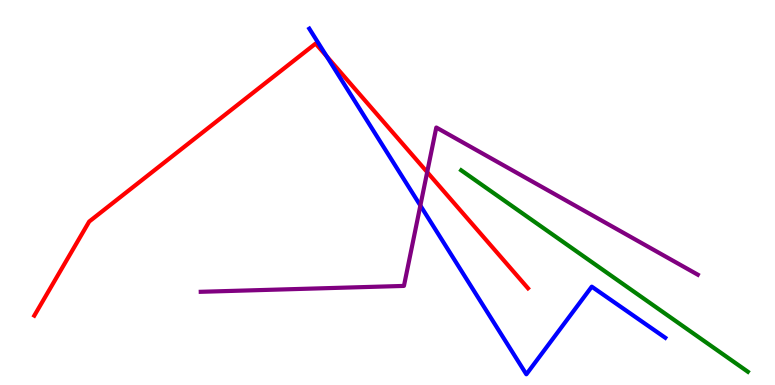[{'lines': ['blue', 'red'], 'intersections': [{'x': 4.21, 'y': 8.54}]}, {'lines': ['green', 'red'], 'intersections': []}, {'lines': ['purple', 'red'], 'intersections': [{'x': 5.51, 'y': 5.53}]}, {'lines': ['blue', 'green'], 'intersections': []}, {'lines': ['blue', 'purple'], 'intersections': [{'x': 5.42, 'y': 4.66}]}, {'lines': ['green', 'purple'], 'intersections': []}]